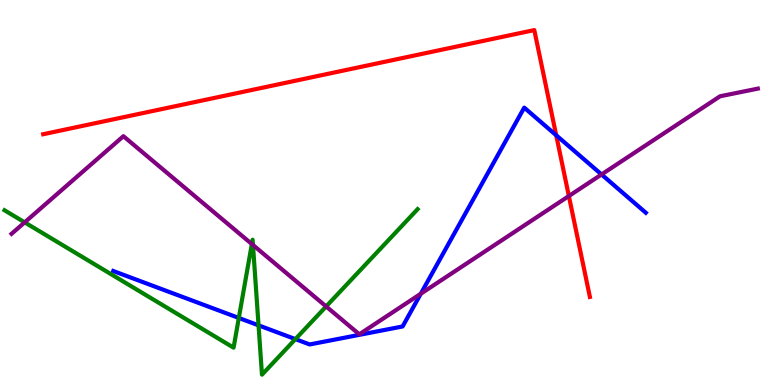[{'lines': ['blue', 'red'], 'intersections': [{'x': 7.18, 'y': 6.49}]}, {'lines': ['green', 'red'], 'intersections': []}, {'lines': ['purple', 'red'], 'intersections': [{'x': 7.34, 'y': 4.91}]}, {'lines': ['blue', 'green'], 'intersections': [{'x': 3.08, 'y': 1.74}, {'x': 3.34, 'y': 1.55}, {'x': 3.81, 'y': 1.19}]}, {'lines': ['blue', 'purple'], 'intersections': [{'x': 5.43, 'y': 2.37}, {'x': 7.76, 'y': 5.47}]}, {'lines': ['green', 'purple'], 'intersections': [{'x': 0.318, 'y': 4.22}, {'x': 3.25, 'y': 3.66}, {'x': 3.26, 'y': 3.64}, {'x': 4.21, 'y': 2.04}]}]